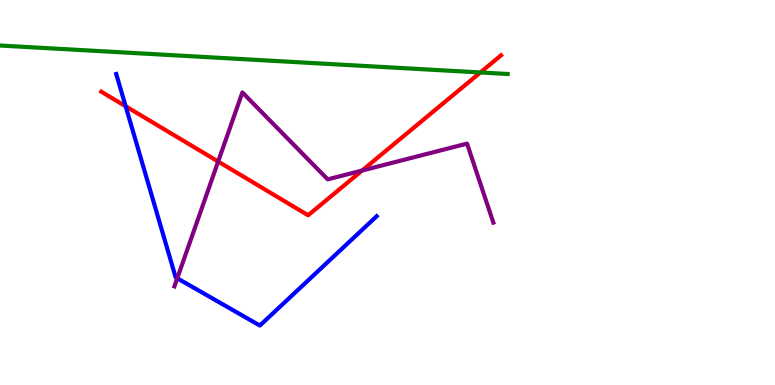[{'lines': ['blue', 'red'], 'intersections': [{'x': 1.62, 'y': 7.24}]}, {'lines': ['green', 'red'], 'intersections': [{'x': 6.2, 'y': 8.12}]}, {'lines': ['purple', 'red'], 'intersections': [{'x': 2.82, 'y': 5.8}, {'x': 4.67, 'y': 5.57}]}, {'lines': ['blue', 'green'], 'intersections': []}, {'lines': ['blue', 'purple'], 'intersections': [{'x': 2.29, 'y': 2.77}]}, {'lines': ['green', 'purple'], 'intersections': []}]